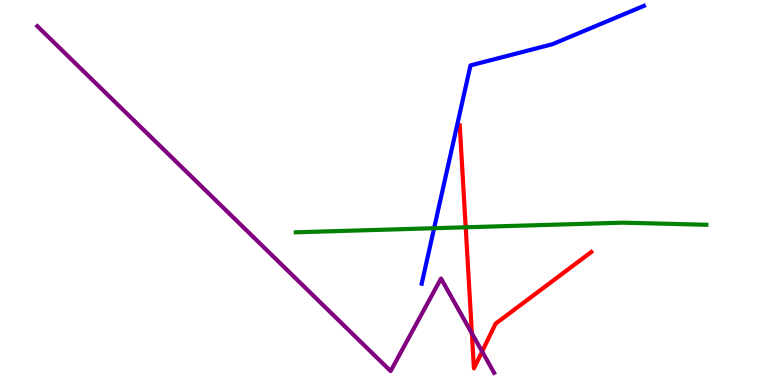[{'lines': ['blue', 'red'], 'intersections': []}, {'lines': ['green', 'red'], 'intersections': [{'x': 6.01, 'y': 4.1}]}, {'lines': ['purple', 'red'], 'intersections': [{'x': 6.09, 'y': 1.34}, {'x': 6.22, 'y': 0.87}]}, {'lines': ['blue', 'green'], 'intersections': [{'x': 5.6, 'y': 4.07}]}, {'lines': ['blue', 'purple'], 'intersections': []}, {'lines': ['green', 'purple'], 'intersections': []}]